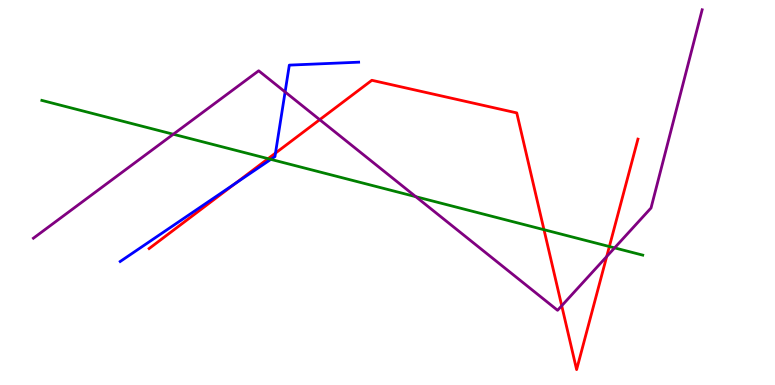[{'lines': ['blue', 'red'], 'intersections': [{'x': 3.04, 'y': 5.23}, {'x': 3.55, 'y': 6.02}]}, {'lines': ['green', 'red'], 'intersections': [{'x': 3.46, 'y': 5.88}, {'x': 7.02, 'y': 4.03}, {'x': 7.86, 'y': 3.6}]}, {'lines': ['purple', 'red'], 'intersections': [{'x': 4.13, 'y': 6.89}, {'x': 7.25, 'y': 2.06}, {'x': 7.83, 'y': 3.34}]}, {'lines': ['blue', 'green'], 'intersections': [{'x': 3.49, 'y': 5.86}]}, {'lines': ['blue', 'purple'], 'intersections': [{'x': 3.68, 'y': 7.61}]}, {'lines': ['green', 'purple'], 'intersections': [{'x': 2.24, 'y': 6.51}, {'x': 5.37, 'y': 4.89}, {'x': 7.93, 'y': 3.56}]}]